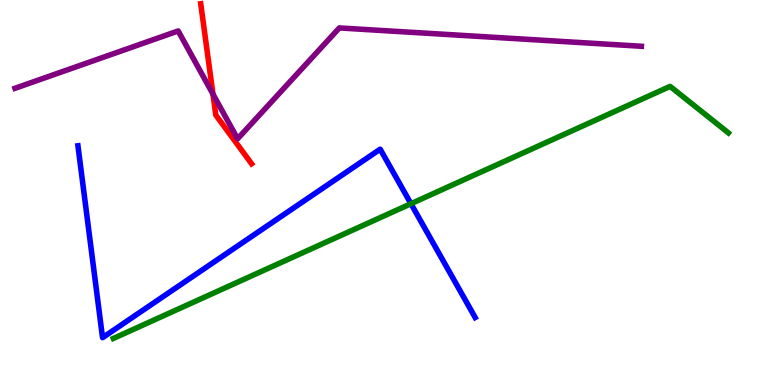[{'lines': ['blue', 'red'], 'intersections': []}, {'lines': ['green', 'red'], 'intersections': []}, {'lines': ['purple', 'red'], 'intersections': [{'x': 2.75, 'y': 7.56}]}, {'lines': ['blue', 'green'], 'intersections': [{'x': 5.3, 'y': 4.71}]}, {'lines': ['blue', 'purple'], 'intersections': []}, {'lines': ['green', 'purple'], 'intersections': []}]